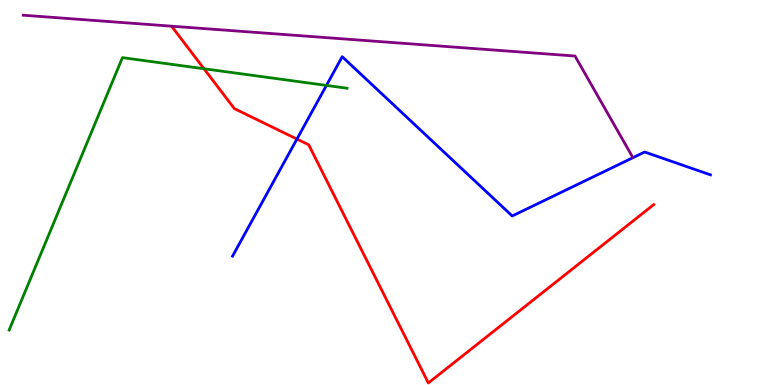[{'lines': ['blue', 'red'], 'intersections': [{'x': 3.83, 'y': 6.39}]}, {'lines': ['green', 'red'], 'intersections': [{'x': 2.63, 'y': 8.21}]}, {'lines': ['purple', 'red'], 'intersections': []}, {'lines': ['blue', 'green'], 'intersections': [{'x': 4.21, 'y': 7.78}]}, {'lines': ['blue', 'purple'], 'intersections': []}, {'lines': ['green', 'purple'], 'intersections': []}]